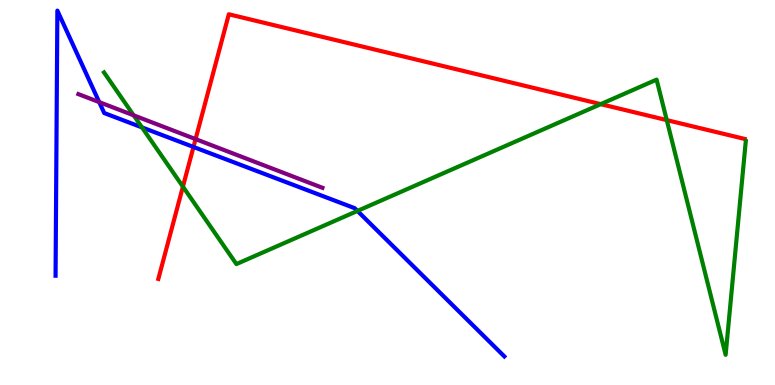[{'lines': ['blue', 'red'], 'intersections': [{'x': 2.5, 'y': 6.18}]}, {'lines': ['green', 'red'], 'intersections': [{'x': 2.36, 'y': 5.15}, {'x': 7.75, 'y': 7.29}, {'x': 8.6, 'y': 6.88}]}, {'lines': ['purple', 'red'], 'intersections': [{'x': 2.52, 'y': 6.39}]}, {'lines': ['blue', 'green'], 'intersections': [{'x': 1.83, 'y': 6.69}, {'x': 4.61, 'y': 4.52}]}, {'lines': ['blue', 'purple'], 'intersections': [{'x': 1.28, 'y': 7.35}]}, {'lines': ['green', 'purple'], 'intersections': [{'x': 1.72, 'y': 7.0}]}]